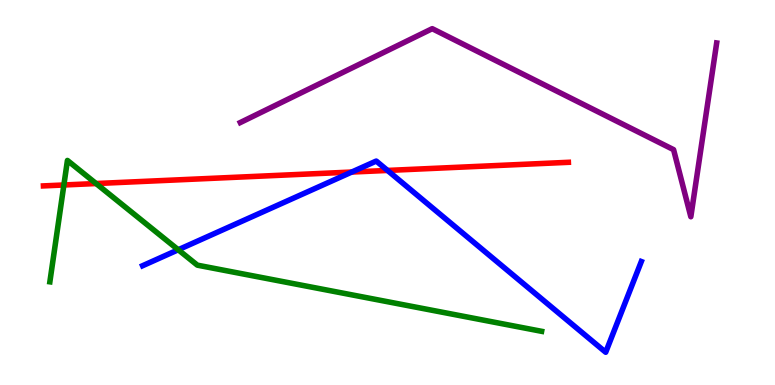[{'lines': ['blue', 'red'], 'intersections': [{'x': 4.54, 'y': 5.53}, {'x': 5.0, 'y': 5.57}]}, {'lines': ['green', 'red'], 'intersections': [{'x': 0.824, 'y': 5.2}, {'x': 1.24, 'y': 5.23}]}, {'lines': ['purple', 'red'], 'intersections': []}, {'lines': ['blue', 'green'], 'intersections': [{'x': 2.3, 'y': 3.51}]}, {'lines': ['blue', 'purple'], 'intersections': []}, {'lines': ['green', 'purple'], 'intersections': []}]